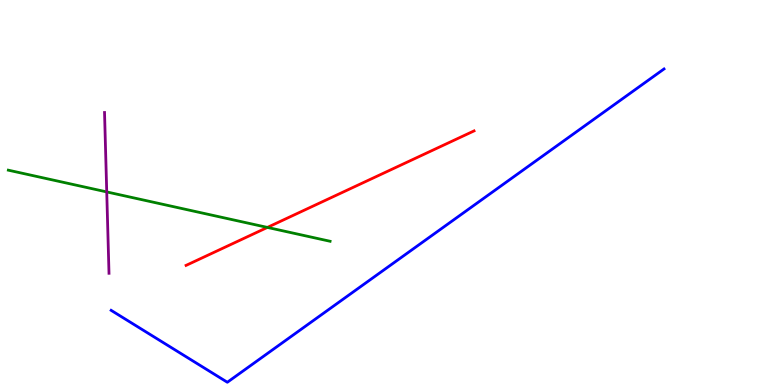[{'lines': ['blue', 'red'], 'intersections': []}, {'lines': ['green', 'red'], 'intersections': [{'x': 3.45, 'y': 4.09}]}, {'lines': ['purple', 'red'], 'intersections': []}, {'lines': ['blue', 'green'], 'intersections': []}, {'lines': ['blue', 'purple'], 'intersections': []}, {'lines': ['green', 'purple'], 'intersections': [{'x': 1.38, 'y': 5.02}]}]